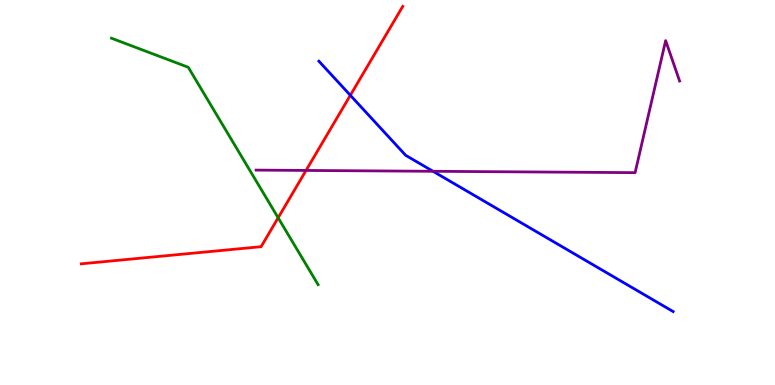[{'lines': ['blue', 'red'], 'intersections': [{'x': 4.52, 'y': 7.52}]}, {'lines': ['green', 'red'], 'intersections': [{'x': 3.59, 'y': 4.34}]}, {'lines': ['purple', 'red'], 'intersections': [{'x': 3.95, 'y': 5.57}]}, {'lines': ['blue', 'green'], 'intersections': []}, {'lines': ['blue', 'purple'], 'intersections': [{'x': 5.59, 'y': 5.55}]}, {'lines': ['green', 'purple'], 'intersections': []}]